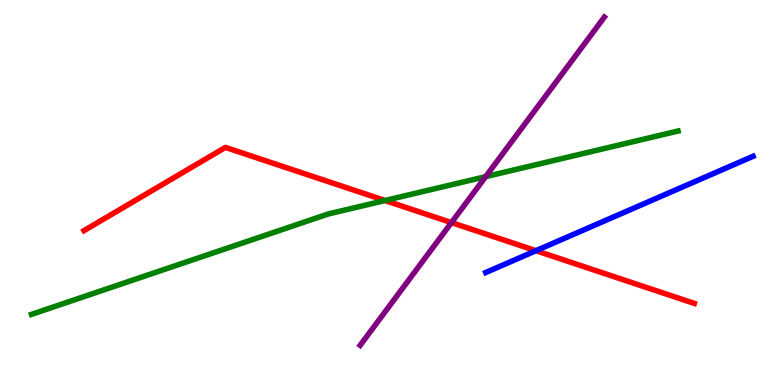[{'lines': ['blue', 'red'], 'intersections': [{'x': 6.92, 'y': 3.49}]}, {'lines': ['green', 'red'], 'intersections': [{'x': 4.97, 'y': 4.79}]}, {'lines': ['purple', 'red'], 'intersections': [{'x': 5.83, 'y': 4.22}]}, {'lines': ['blue', 'green'], 'intersections': []}, {'lines': ['blue', 'purple'], 'intersections': []}, {'lines': ['green', 'purple'], 'intersections': [{'x': 6.27, 'y': 5.41}]}]